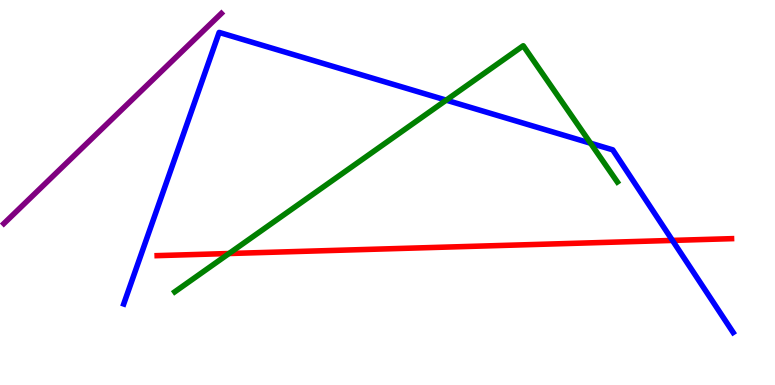[{'lines': ['blue', 'red'], 'intersections': [{'x': 8.68, 'y': 3.76}]}, {'lines': ['green', 'red'], 'intersections': [{'x': 2.96, 'y': 3.42}]}, {'lines': ['purple', 'red'], 'intersections': []}, {'lines': ['blue', 'green'], 'intersections': [{'x': 5.76, 'y': 7.4}, {'x': 7.62, 'y': 6.28}]}, {'lines': ['blue', 'purple'], 'intersections': []}, {'lines': ['green', 'purple'], 'intersections': []}]